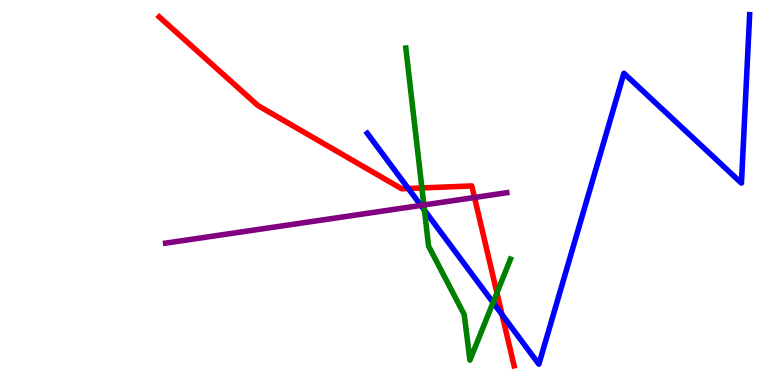[{'lines': ['blue', 'red'], 'intersections': [{'x': 5.27, 'y': 5.1}, {'x': 6.48, 'y': 1.83}]}, {'lines': ['green', 'red'], 'intersections': [{'x': 5.44, 'y': 5.12}, {'x': 6.41, 'y': 2.39}]}, {'lines': ['purple', 'red'], 'intersections': [{'x': 6.12, 'y': 4.87}]}, {'lines': ['blue', 'green'], 'intersections': [{'x': 5.48, 'y': 4.54}, {'x': 6.36, 'y': 2.14}]}, {'lines': ['blue', 'purple'], 'intersections': [{'x': 5.43, 'y': 4.66}]}, {'lines': ['green', 'purple'], 'intersections': [{'x': 5.47, 'y': 4.68}]}]